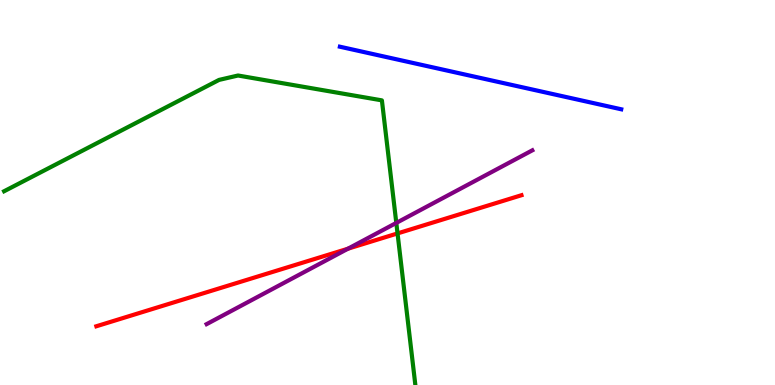[{'lines': ['blue', 'red'], 'intersections': []}, {'lines': ['green', 'red'], 'intersections': [{'x': 5.13, 'y': 3.94}]}, {'lines': ['purple', 'red'], 'intersections': [{'x': 4.49, 'y': 3.54}]}, {'lines': ['blue', 'green'], 'intersections': []}, {'lines': ['blue', 'purple'], 'intersections': []}, {'lines': ['green', 'purple'], 'intersections': [{'x': 5.11, 'y': 4.21}]}]